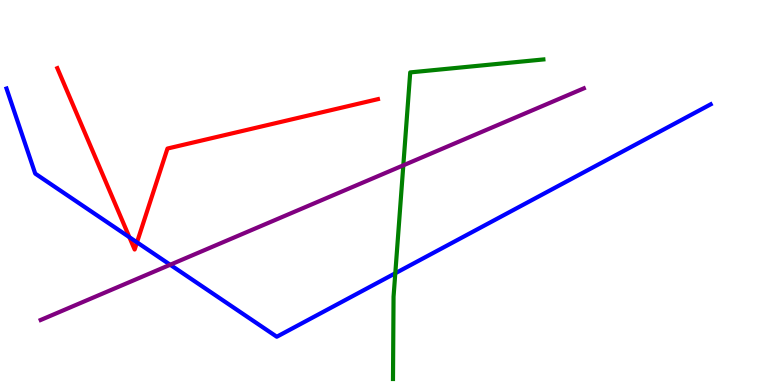[{'lines': ['blue', 'red'], 'intersections': [{'x': 1.67, 'y': 3.84}, {'x': 1.77, 'y': 3.71}]}, {'lines': ['green', 'red'], 'intersections': []}, {'lines': ['purple', 'red'], 'intersections': []}, {'lines': ['blue', 'green'], 'intersections': [{'x': 5.1, 'y': 2.9}]}, {'lines': ['blue', 'purple'], 'intersections': [{'x': 2.2, 'y': 3.12}]}, {'lines': ['green', 'purple'], 'intersections': [{'x': 5.2, 'y': 5.71}]}]